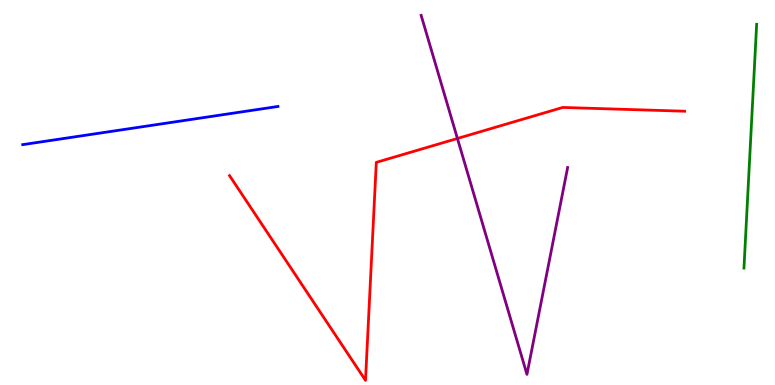[{'lines': ['blue', 'red'], 'intersections': []}, {'lines': ['green', 'red'], 'intersections': []}, {'lines': ['purple', 'red'], 'intersections': [{'x': 5.9, 'y': 6.4}]}, {'lines': ['blue', 'green'], 'intersections': []}, {'lines': ['blue', 'purple'], 'intersections': []}, {'lines': ['green', 'purple'], 'intersections': []}]